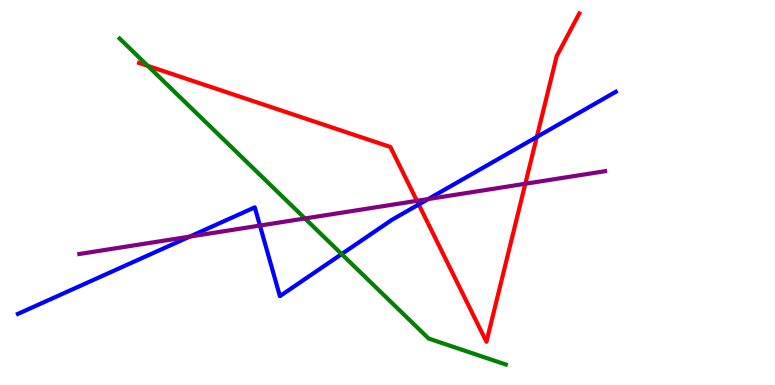[{'lines': ['blue', 'red'], 'intersections': [{'x': 5.4, 'y': 4.69}, {'x': 6.93, 'y': 6.44}]}, {'lines': ['green', 'red'], 'intersections': [{'x': 1.91, 'y': 8.29}]}, {'lines': ['purple', 'red'], 'intersections': [{'x': 5.38, 'y': 4.78}, {'x': 6.78, 'y': 5.23}]}, {'lines': ['blue', 'green'], 'intersections': [{'x': 4.41, 'y': 3.4}]}, {'lines': ['blue', 'purple'], 'intersections': [{'x': 2.45, 'y': 3.85}, {'x': 3.35, 'y': 4.14}, {'x': 5.53, 'y': 4.83}]}, {'lines': ['green', 'purple'], 'intersections': [{'x': 3.93, 'y': 4.33}]}]